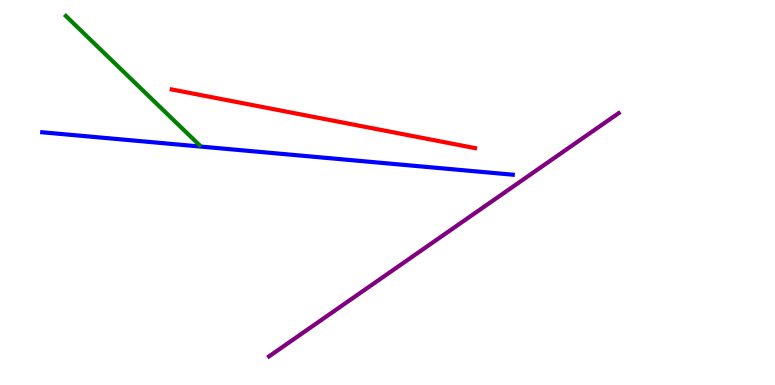[{'lines': ['blue', 'red'], 'intersections': []}, {'lines': ['green', 'red'], 'intersections': []}, {'lines': ['purple', 'red'], 'intersections': []}, {'lines': ['blue', 'green'], 'intersections': []}, {'lines': ['blue', 'purple'], 'intersections': []}, {'lines': ['green', 'purple'], 'intersections': []}]